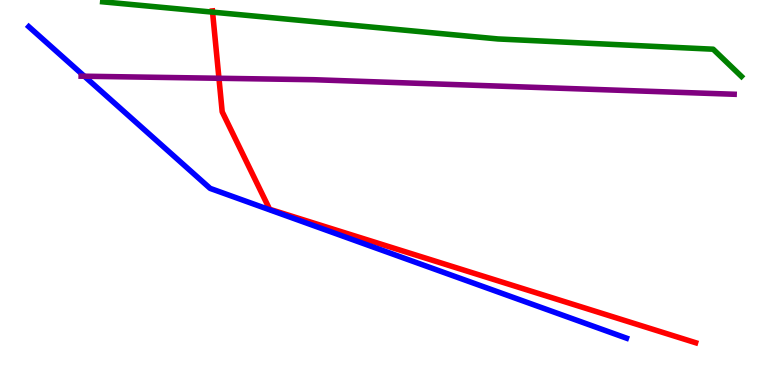[{'lines': ['blue', 'red'], 'intersections': []}, {'lines': ['green', 'red'], 'intersections': [{'x': 2.74, 'y': 9.68}]}, {'lines': ['purple', 'red'], 'intersections': [{'x': 2.83, 'y': 7.97}]}, {'lines': ['blue', 'green'], 'intersections': []}, {'lines': ['blue', 'purple'], 'intersections': [{'x': 1.09, 'y': 8.02}]}, {'lines': ['green', 'purple'], 'intersections': []}]